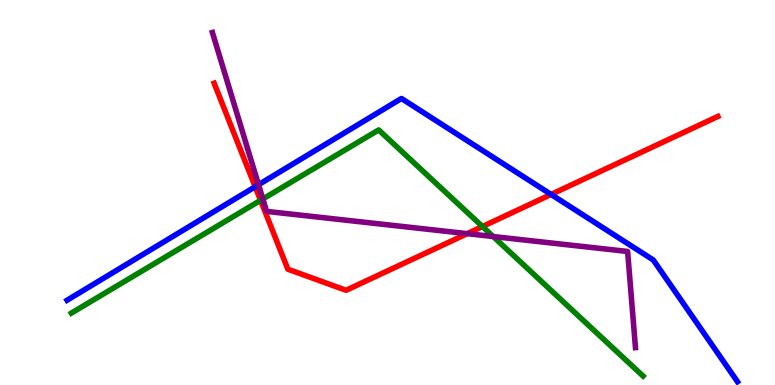[{'lines': ['blue', 'red'], 'intersections': [{'x': 3.29, 'y': 5.15}, {'x': 7.11, 'y': 4.95}]}, {'lines': ['green', 'red'], 'intersections': [{'x': 3.36, 'y': 4.8}, {'x': 6.22, 'y': 4.12}]}, {'lines': ['purple', 'red'], 'intersections': [{'x': 6.03, 'y': 3.93}]}, {'lines': ['blue', 'green'], 'intersections': []}, {'lines': ['blue', 'purple'], 'intersections': [{'x': 3.34, 'y': 5.2}]}, {'lines': ['green', 'purple'], 'intersections': [{'x': 3.39, 'y': 4.83}, {'x': 6.36, 'y': 3.86}]}]